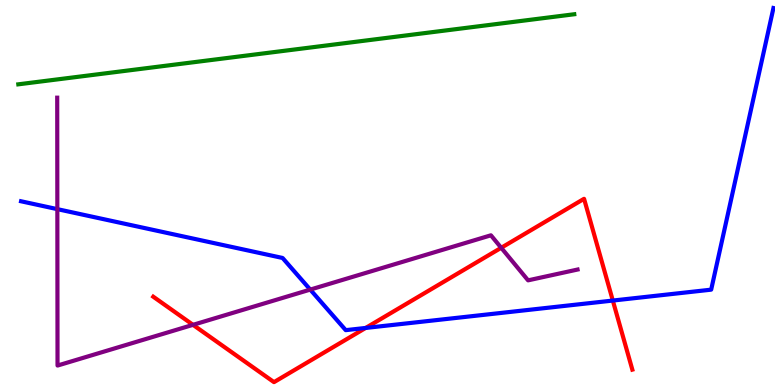[{'lines': ['blue', 'red'], 'intersections': [{'x': 4.72, 'y': 1.48}, {'x': 7.91, 'y': 2.19}]}, {'lines': ['green', 'red'], 'intersections': []}, {'lines': ['purple', 'red'], 'intersections': [{'x': 2.49, 'y': 1.56}, {'x': 6.47, 'y': 3.56}]}, {'lines': ['blue', 'green'], 'intersections': []}, {'lines': ['blue', 'purple'], 'intersections': [{'x': 0.74, 'y': 4.57}, {'x': 4.0, 'y': 2.48}]}, {'lines': ['green', 'purple'], 'intersections': []}]